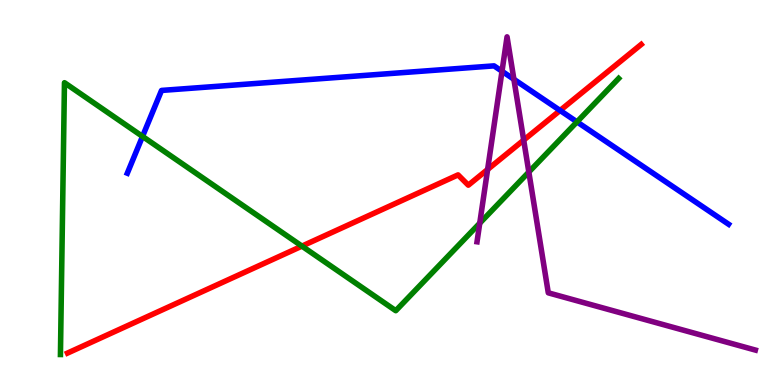[{'lines': ['blue', 'red'], 'intersections': [{'x': 7.23, 'y': 7.13}]}, {'lines': ['green', 'red'], 'intersections': [{'x': 3.9, 'y': 3.61}]}, {'lines': ['purple', 'red'], 'intersections': [{'x': 6.29, 'y': 5.6}, {'x': 6.76, 'y': 6.36}]}, {'lines': ['blue', 'green'], 'intersections': [{'x': 1.84, 'y': 6.46}, {'x': 7.44, 'y': 6.83}]}, {'lines': ['blue', 'purple'], 'intersections': [{'x': 6.48, 'y': 8.15}, {'x': 6.63, 'y': 7.94}]}, {'lines': ['green', 'purple'], 'intersections': [{'x': 6.19, 'y': 4.2}, {'x': 6.82, 'y': 5.53}]}]